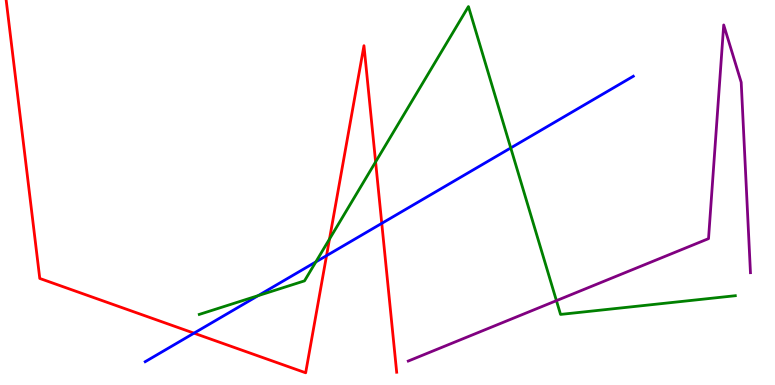[{'lines': ['blue', 'red'], 'intersections': [{'x': 2.5, 'y': 1.35}, {'x': 4.21, 'y': 3.36}, {'x': 4.93, 'y': 4.2}]}, {'lines': ['green', 'red'], 'intersections': [{'x': 4.25, 'y': 3.79}, {'x': 4.85, 'y': 5.79}]}, {'lines': ['purple', 'red'], 'intersections': []}, {'lines': ['blue', 'green'], 'intersections': [{'x': 3.33, 'y': 2.32}, {'x': 4.08, 'y': 3.2}, {'x': 6.59, 'y': 6.16}]}, {'lines': ['blue', 'purple'], 'intersections': []}, {'lines': ['green', 'purple'], 'intersections': [{'x': 7.18, 'y': 2.19}]}]